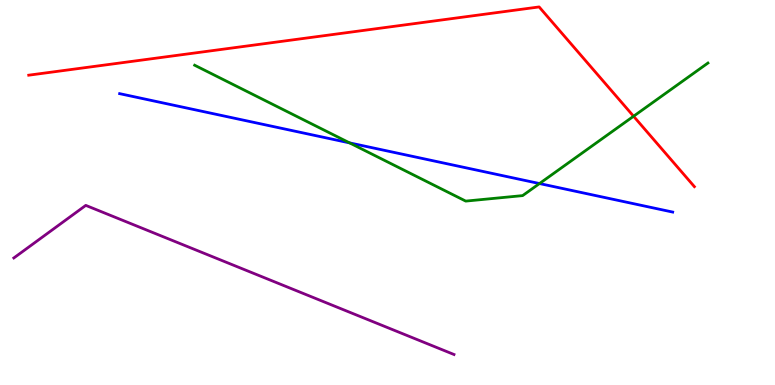[{'lines': ['blue', 'red'], 'intersections': []}, {'lines': ['green', 'red'], 'intersections': [{'x': 8.18, 'y': 6.98}]}, {'lines': ['purple', 'red'], 'intersections': []}, {'lines': ['blue', 'green'], 'intersections': [{'x': 4.51, 'y': 6.29}, {'x': 6.96, 'y': 5.23}]}, {'lines': ['blue', 'purple'], 'intersections': []}, {'lines': ['green', 'purple'], 'intersections': []}]